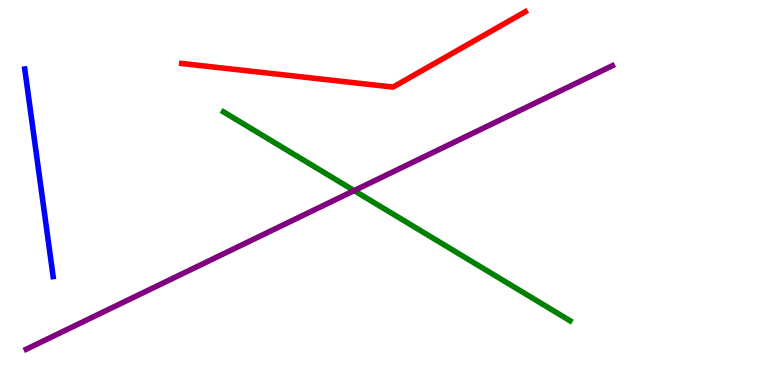[{'lines': ['blue', 'red'], 'intersections': []}, {'lines': ['green', 'red'], 'intersections': []}, {'lines': ['purple', 'red'], 'intersections': []}, {'lines': ['blue', 'green'], 'intersections': []}, {'lines': ['blue', 'purple'], 'intersections': []}, {'lines': ['green', 'purple'], 'intersections': [{'x': 4.57, 'y': 5.05}]}]